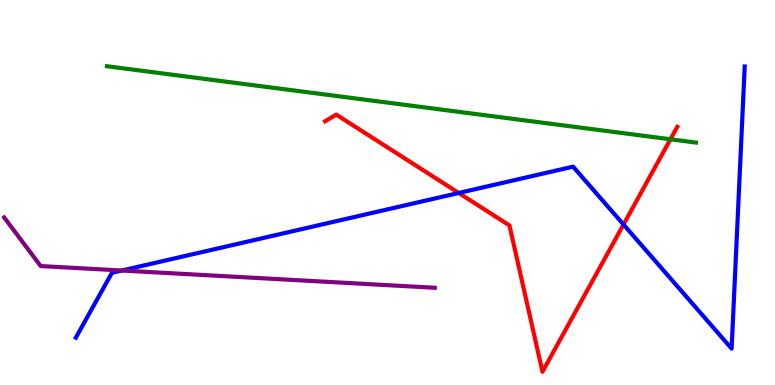[{'lines': ['blue', 'red'], 'intersections': [{'x': 5.92, 'y': 4.99}, {'x': 8.05, 'y': 4.17}]}, {'lines': ['green', 'red'], 'intersections': [{'x': 8.65, 'y': 6.38}]}, {'lines': ['purple', 'red'], 'intersections': []}, {'lines': ['blue', 'green'], 'intersections': []}, {'lines': ['blue', 'purple'], 'intersections': [{'x': 1.57, 'y': 2.97}]}, {'lines': ['green', 'purple'], 'intersections': []}]